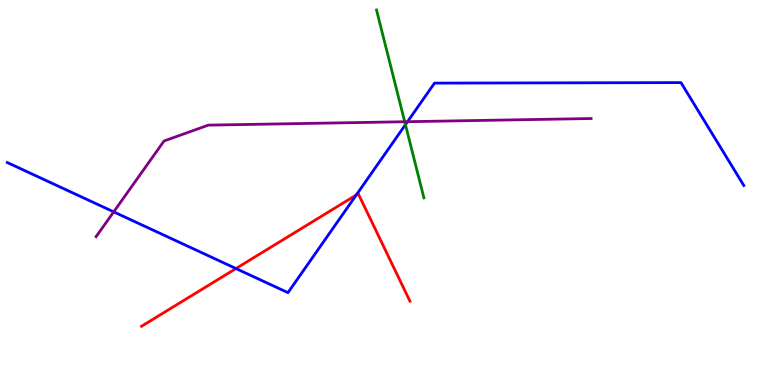[{'lines': ['blue', 'red'], 'intersections': [{'x': 3.04, 'y': 3.02}, {'x': 4.6, 'y': 4.94}]}, {'lines': ['green', 'red'], 'intersections': []}, {'lines': ['purple', 'red'], 'intersections': []}, {'lines': ['blue', 'green'], 'intersections': [{'x': 5.23, 'y': 6.76}]}, {'lines': ['blue', 'purple'], 'intersections': [{'x': 1.47, 'y': 4.5}, {'x': 5.26, 'y': 6.84}]}, {'lines': ['green', 'purple'], 'intersections': [{'x': 5.22, 'y': 6.84}]}]